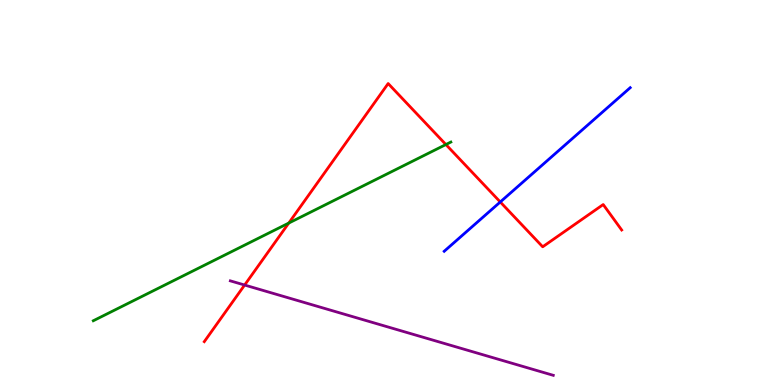[{'lines': ['blue', 'red'], 'intersections': [{'x': 6.46, 'y': 4.75}]}, {'lines': ['green', 'red'], 'intersections': [{'x': 3.73, 'y': 4.21}, {'x': 5.75, 'y': 6.25}]}, {'lines': ['purple', 'red'], 'intersections': [{'x': 3.16, 'y': 2.6}]}, {'lines': ['blue', 'green'], 'intersections': []}, {'lines': ['blue', 'purple'], 'intersections': []}, {'lines': ['green', 'purple'], 'intersections': []}]